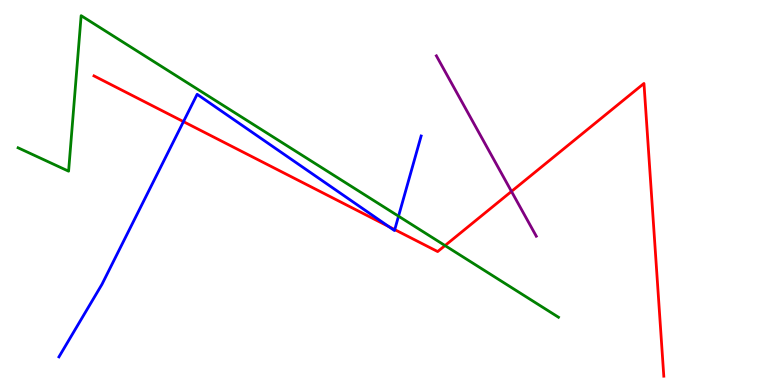[{'lines': ['blue', 'red'], 'intersections': [{'x': 2.37, 'y': 6.84}, {'x': 5.02, 'y': 4.12}, {'x': 5.09, 'y': 4.04}]}, {'lines': ['green', 'red'], 'intersections': [{'x': 5.74, 'y': 3.62}]}, {'lines': ['purple', 'red'], 'intersections': [{'x': 6.6, 'y': 5.03}]}, {'lines': ['blue', 'green'], 'intersections': [{'x': 5.14, 'y': 4.38}]}, {'lines': ['blue', 'purple'], 'intersections': []}, {'lines': ['green', 'purple'], 'intersections': []}]